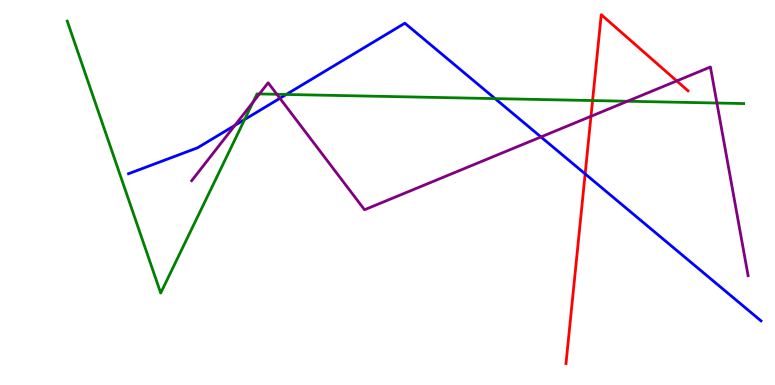[{'lines': ['blue', 'red'], 'intersections': [{'x': 7.55, 'y': 5.48}]}, {'lines': ['green', 'red'], 'intersections': [{'x': 7.65, 'y': 7.39}]}, {'lines': ['purple', 'red'], 'intersections': [{'x': 7.63, 'y': 6.98}, {'x': 8.73, 'y': 7.9}]}, {'lines': ['blue', 'green'], 'intersections': [{'x': 3.16, 'y': 6.9}, {'x': 3.69, 'y': 7.55}, {'x': 6.39, 'y': 7.44}]}, {'lines': ['blue', 'purple'], 'intersections': [{'x': 3.03, 'y': 6.74}, {'x': 3.61, 'y': 7.45}, {'x': 6.98, 'y': 6.44}]}, {'lines': ['green', 'purple'], 'intersections': [{'x': 3.27, 'y': 7.35}, {'x': 3.35, 'y': 7.56}, {'x': 3.57, 'y': 7.55}, {'x': 8.1, 'y': 7.37}, {'x': 9.25, 'y': 7.32}]}]